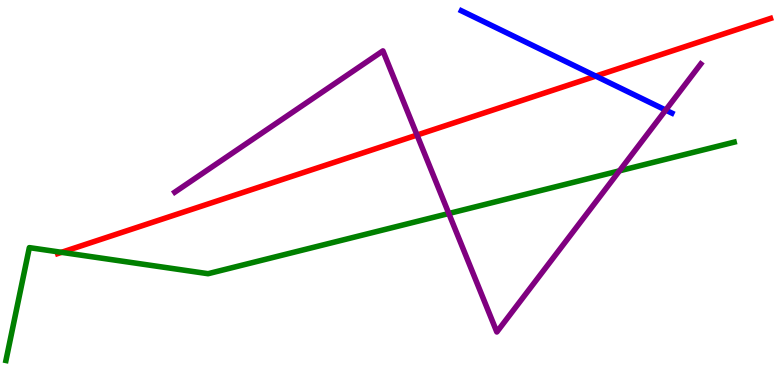[{'lines': ['blue', 'red'], 'intersections': [{'x': 7.69, 'y': 8.02}]}, {'lines': ['green', 'red'], 'intersections': [{'x': 0.794, 'y': 3.45}]}, {'lines': ['purple', 'red'], 'intersections': [{'x': 5.38, 'y': 6.49}]}, {'lines': ['blue', 'green'], 'intersections': []}, {'lines': ['blue', 'purple'], 'intersections': [{'x': 8.59, 'y': 7.14}]}, {'lines': ['green', 'purple'], 'intersections': [{'x': 5.79, 'y': 4.45}, {'x': 7.99, 'y': 5.56}]}]